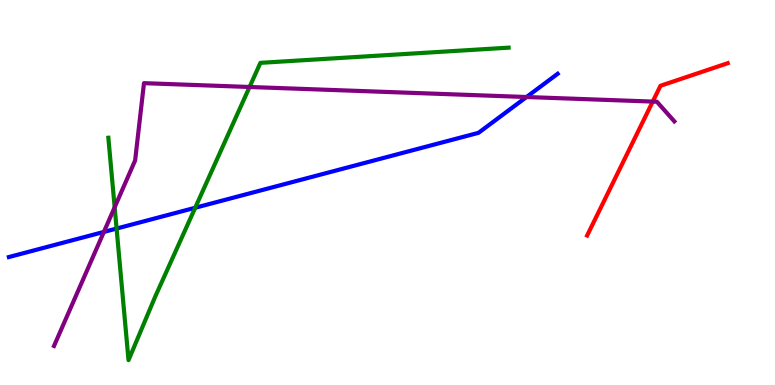[{'lines': ['blue', 'red'], 'intersections': []}, {'lines': ['green', 'red'], 'intersections': []}, {'lines': ['purple', 'red'], 'intersections': [{'x': 8.42, 'y': 7.36}]}, {'lines': ['blue', 'green'], 'intersections': [{'x': 1.5, 'y': 4.06}, {'x': 2.52, 'y': 4.6}]}, {'lines': ['blue', 'purple'], 'intersections': [{'x': 1.34, 'y': 3.98}, {'x': 6.79, 'y': 7.48}]}, {'lines': ['green', 'purple'], 'intersections': [{'x': 1.48, 'y': 4.62}, {'x': 3.22, 'y': 7.74}]}]